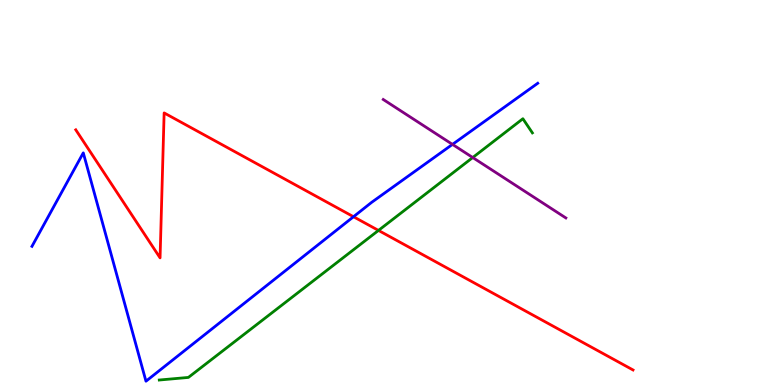[{'lines': ['blue', 'red'], 'intersections': [{'x': 4.56, 'y': 4.37}]}, {'lines': ['green', 'red'], 'intersections': [{'x': 4.88, 'y': 4.01}]}, {'lines': ['purple', 'red'], 'intersections': []}, {'lines': ['blue', 'green'], 'intersections': []}, {'lines': ['blue', 'purple'], 'intersections': [{'x': 5.84, 'y': 6.25}]}, {'lines': ['green', 'purple'], 'intersections': [{'x': 6.1, 'y': 5.91}]}]